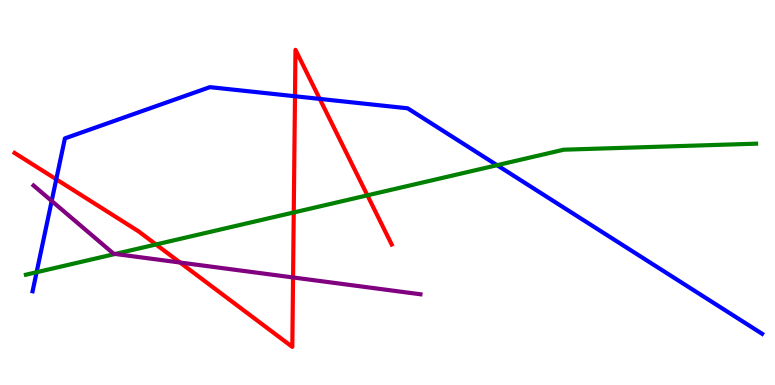[{'lines': ['blue', 'red'], 'intersections': [{'x': 0.726, 'y': 5.34}, {'x': 3.81, 'y': 7.5}, {'x': 4.13, 'y': 7.43}]}, {'lines': ['green', 'red'], 'intersections': [{'x': 2.01, 'y': 3.65}, {'x': 3.79, 'y': 4.48}, {'x': 4.74, 'y': 4.93}]}, {'lines': ['purple', 'red'], 'intersections': [{'x': 2.32, 'y': 3.18}, {'x': 3.78, 'y': 2.79}]}, {'lines': ['blue', 'green'], 'intersections': [{'x': 0.472, 'y': 2.93}, {'x': 6.41, 'y': 5.71}]}, {'lines': ['blue', 'purple'], 'intersections': [{'x': 0.667, 'y': 4.78}]}, {'lines': ['green', 'purple'], 'intersections': [{'x': 1.49, 'y': 3.4}]}]